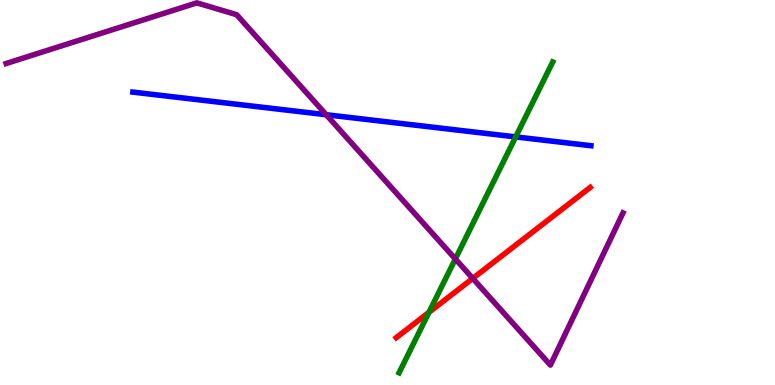[{'lines': ['blue', 'red'], 'intersections': []}, {'lines': ['green', 'red'], 'intersections': [{'x': 5.54, 'y': 1.89}]}, {'lines': ['purple', 'red'], 'intersections': [{'x': 6.1, 'y': 2.77}]}, {'lines': ['blue', 'green'], 'intersections': [{'x': 6.65, 'y': 6.44}]}, {'lines': ['blue', 'purple'], 'intersections': [{'x': 4.21, 'y': 7.02}]}, {'lines': ['green', 'purple'], 'intersections': [{'x': 5.88, 'y': 3.27}]}]